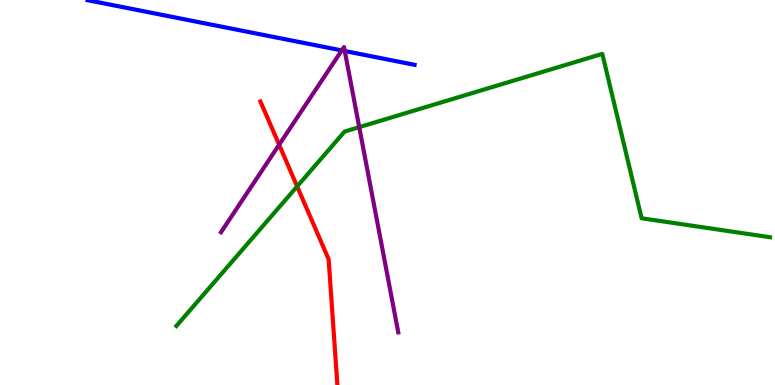[{'lines': ['blue', 'red'], 'intersections': []}, {'lines': ['green', 'red'], 'intersections': [{'x': 3.83, 'y': 5.16}]}, {'lines': ['purple', 'red'], 'intersections': [{'x': 3.6, 'y': 6.24}]}, {'lines': ['blue', 'green'], 'intersections': []}, {'lines': ['blue', 'purple'], 'intersections': [{'x': 4.41, 'y': 8.69}, {'x': 4.45, 'y': 8.67}]}, {'lines': ['green', 'purple'], 'intersections': [{'x': 4.64, 'y': 6.7}]}]